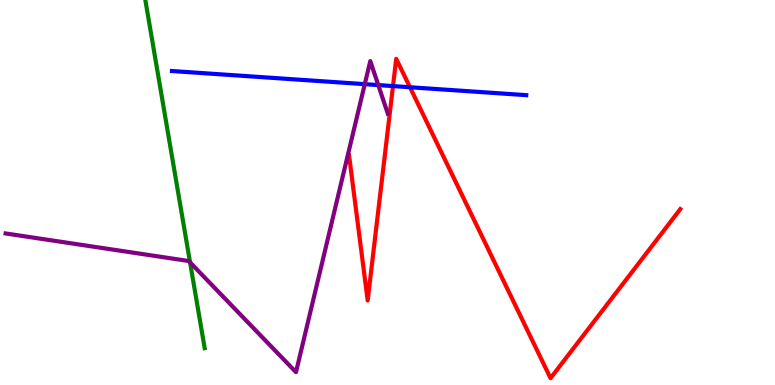[{'lines': ['blue', 'red'], 'intersections': [{'x': 5.07, 'y': 7.76}, {'x': 5.29, 'y': 7.73}]}, {'lines': ['green', 'red'], 'intersections': []}, {'lines': ['purple', 'red'], 'intersections': []}, {'lines': ['blue', 'green'], 'intersections': []}, {'lines': ['blue', 'purple'], 'intersections': [{'x': 4.71, 'y': 7.81}, {'x': 4.88, 'y': 7.79}]}, {'lines': ['green', 'purple'], 'intersections': [{'x': 2.45, 'y': 3.19}]}]